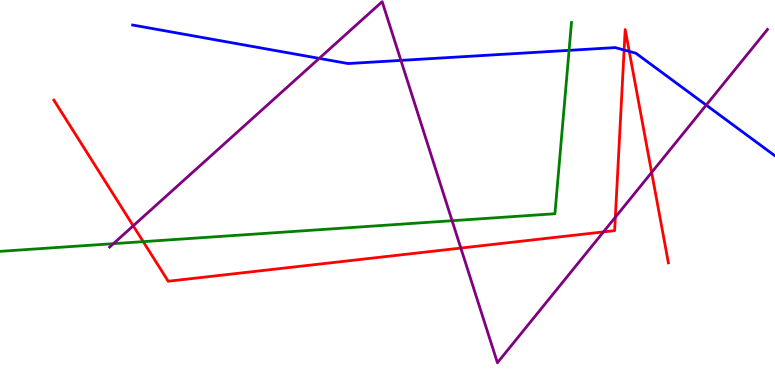[{'lines': ['blue', 'red'], 'intersections': [{'x': 8.05, 'y': 8.7}, {'x': 8.12, 'y': 8.66}]}, {'lines': ['green', 'red'], 'intersections': [{'x': 1.85, 'y': 3.72}]}, {'lines': ['purple', 'red'], 'intersections': [{'x': 1.72, 'y': 4.13}, {'x': 5.95, 'y': 3.56}, {'x': 7.79, 'y': 3.98}, {'x': 7.94, 'y': 4.36}, {'x': 8.41, 'y': 5.52}]}, {'lines': ['blue', 'green'], 'intersections': [{'x': 7.34, 'y': 8.69}]}, {'lines': ['blue', 'purple'], 'intersections': [{'x': 4.12, 'y': 8.48}, {'x': 5.17, 'y': 8.43}, {'x': 9.11, 'y': 7.27}]}, {'lines': ['green', 'purple'], 'intersections': [{'x': 1.46, 'y': 3.67}, {'x': 5.83, 'y': 4.27}]}]